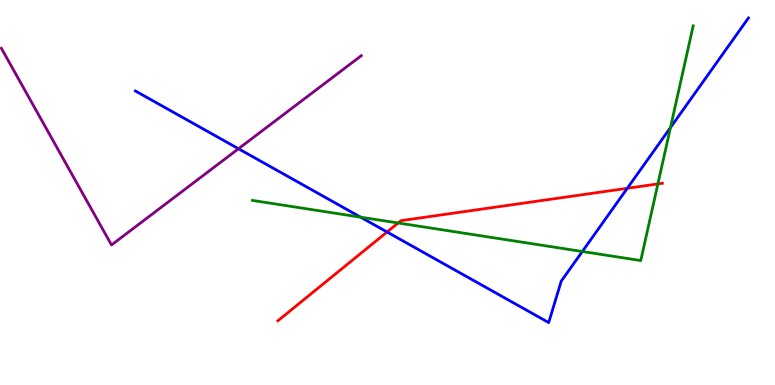[{'lines': ['blue', 'red'], 'intersections': [{'x': 4.99, 'y': 3.97}, {'x': 8.09, 'y': 5.11}]}, {'lines': ['green', 'red'], 'intersections': [{'x': 5.14, 'y': 4.21}, {'x': 8.49, 'y': 5.22}]}, {'lines': ['purple', 'red'], 'intersections': []}, {'lines': ['blue', 'green'], 'intersections': [{'x': 4.65, 'y': 4.36}, {'x': 7.51, 'y': 3.47}, {'x': 8.65, 'y': 6.69}]}, {'lines': ['blue', 'purple'], 'intersections': [{'x': 3.08, 'y': 6.14}]}, {'lines': ['green', 'purple'], 'intersections': []}]